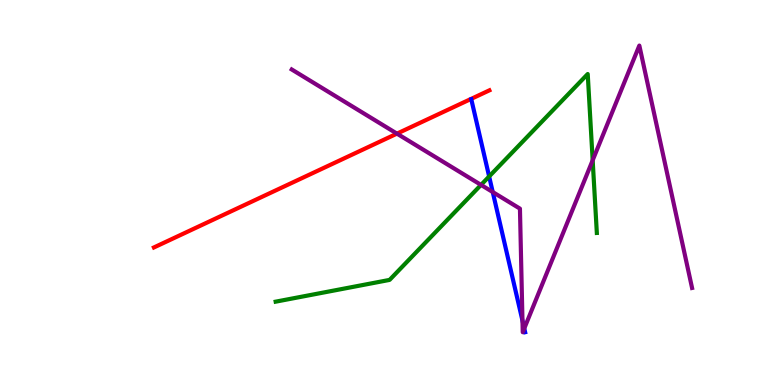[{'lines': ['blue', 'red'], 'intersections': []}, {'lines': ['green', 'red'], 'intersections': []}, {'lines': ['purple', 'red'], 'intersections': [{'x': 5.12, 'y': 6.53}]}, {'lines': ['blue', 'green'], 'intersections': [{'x': 6.31, 'y': 5.42}]}, {'lines': ['blue', 'purple'], 'intersections': [{'x': 6.36, 'y': 5.01}, {'x': 6.74, 'y': 1.67}, {'x': 6.76, 'y': 1.47}]}, {'lines': ['green', 'purple'], 'intersections': [{'x': 6.21, 'y': 5.2}, {'x': 7.65, 'y': 5.84}]}]